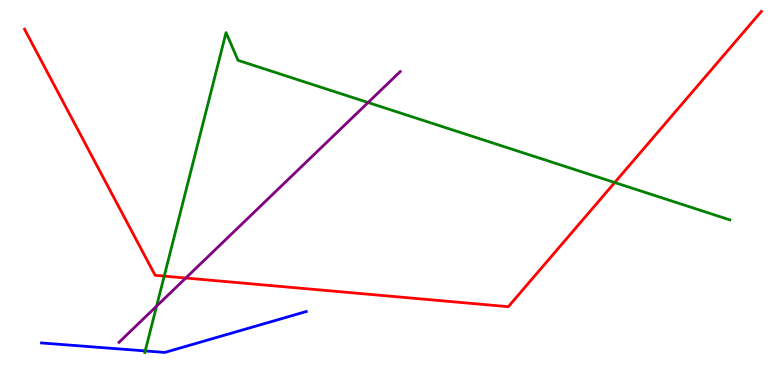[{'lines': ['blue', 'red'], 'intersections': []}, {'lines': ['green', 'red'], 'intersections': [{'x': 2.12, 'y': 2.83}, {'x': 7.93, 'y': 5.26}]}, {'lines': ['purple', 'red'], 'intersections': [{'x': 2.4, 'y': 2.78}]}, {'lines': ['blue', 'green'], 'intersections': [{'x': 1.87, 'y': 0.885}]}, {'lines': ['blue', 'purple'], 'intersections': []}, {'lines': ['green', 'purple'], 'intersections': [{'x': 2.02, 'y': 2.05}, {'x': 4.75, 'y': 7.34}]}]